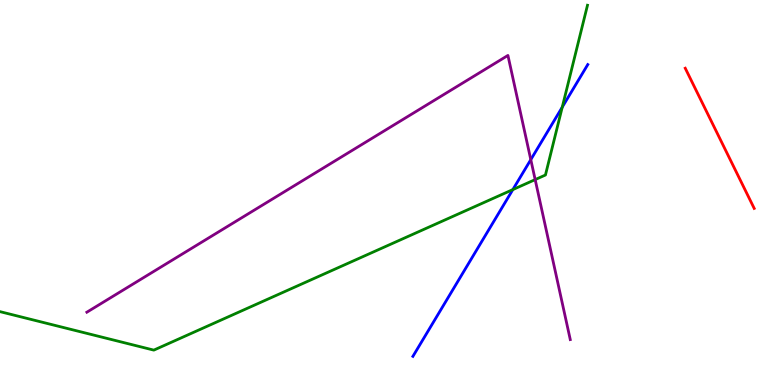[{'lines': ['blue', 'red'], 'intersections': []}, {'lines': ['green', 'red'], 'intersections': []}, {'lines': ['purple', 'red'], 'intersections': []}, {'lines': ['blue', 'green'], 'intersections': [{'x': 6.62, 'y': 5.08}, {'x': 7.25, 'y': 7.22}]}, {'lines': ['blue', 'purple'], 'intersections': [{'x': 6.85, 'y': 5.85}]}, {'lines': ['green', 'purple'], 'intersections': [{'x': 6.91, 'y': 5.33}]}]